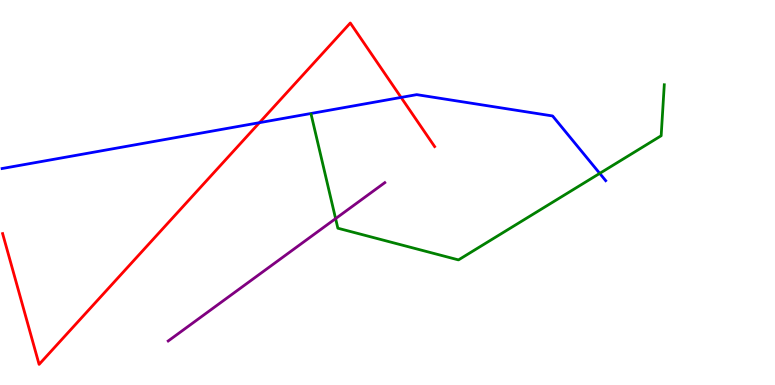[{'lines': ['blue', 'red'], 'intersections': [{'x': 3.35, 'y': 6.81}, {'x': 5.18, 'y': 7.47}]}, {'lines': ['green', 'red'], 'intersections': []}, {'lines': ['purple', 'red'], 'intersections': []}, {'lines': ['blue', 'green'], 'intersections': [{'x': 7.74, 'y': 5.5}]}, {'lines': ['blue', 'purple'], 'intersections': []}, {'lines': ['green', 'purple'], 'intersections': [{'x': 4.33, 'y': 4.32}]}]